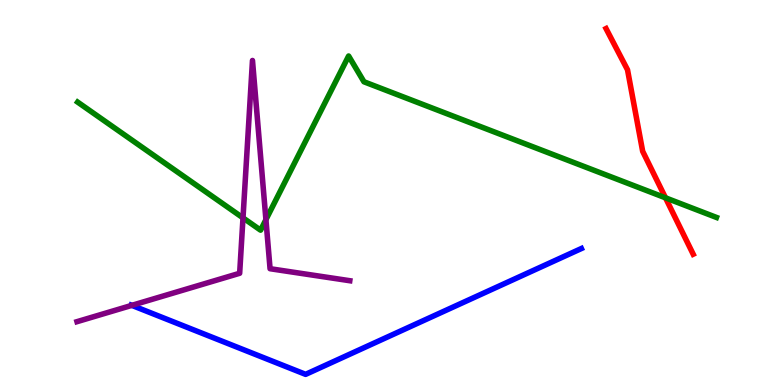[{'lines': ['blue', 'red'], 'intersections': []}, {'lines': ['green', 'red'], 'intersections': [{'x': 8.59, 'y': 4.86}]}, {'lines': ['purple', 'red'], 'intersections': []}, {'lines': ['blue', 'green'], 'intersections': []}, {'lines': ['blue', 'purple'], 'intersections': [{'x': 1.7, 'y': 2.07}]}, {'lines': ['green', 'purple'], 'intersections': [{'x': 3.14, 'y': 4.34}, {'x': 3.43, 'y': 4.29}]}]